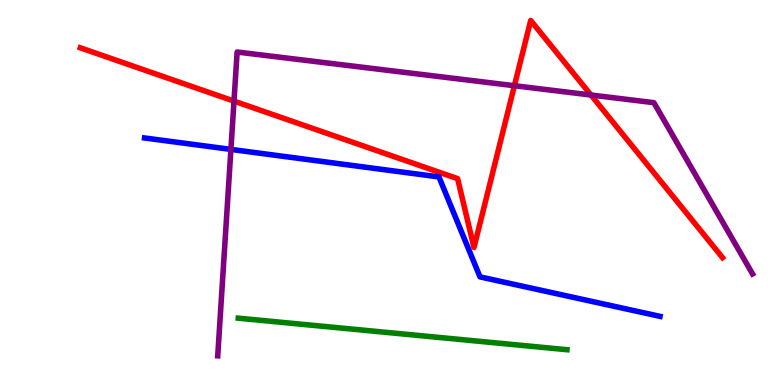[{'lines': ['blue', 'red'], 'intersections': []}, {'lines': ['green', 'red'], 'intersections': []}, {'lines': ['purple', 'red'], 'intersections': [{'x': 3.02, 'y': 7.37}, {'x': 6.64, 'y': 7.77}, {'x': 7.63, 'y': 7.53}]}, {'lines': ['blue', 'green'], 'intersections': []}, {'lines': ['blue', 'purple'], 'intersections': [{'x': 2.98, 'y': 6.12}]}, {'lines': ['green', 'purple'], 'intersections': []}]